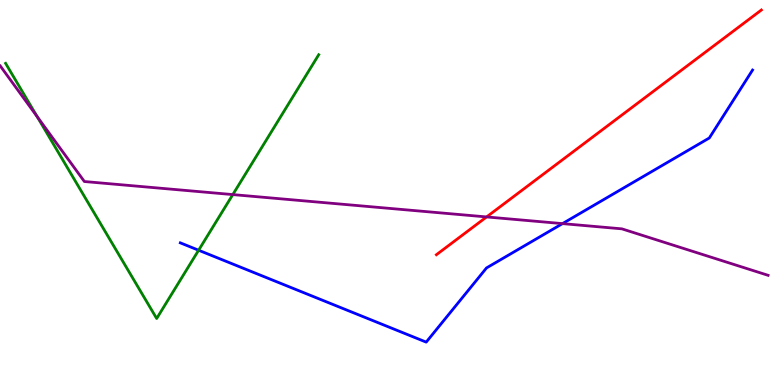[{'lines': ['blue', 'red'], 'intersections': []}, {'lines': ['green', 'red'], 'intersections': []}, {'lines': ['purple', 'red'], 'intersections': [{'x': 6.28, 'y': 4.37}]}, {'lines': ['blue', 'green'], 'intersections': [{'x': 2.56, 'y': 3.5}]}, {'lines': ['blue', 'purple'], 'intersections': [{'x': 7.26, 'y': 4.19}]}, {'lines': ['green', 'purple'], 'intersections': [{'x': 0.48, 'y': 6.97}, {'x': 3.0, 'y': 4.95}]}]